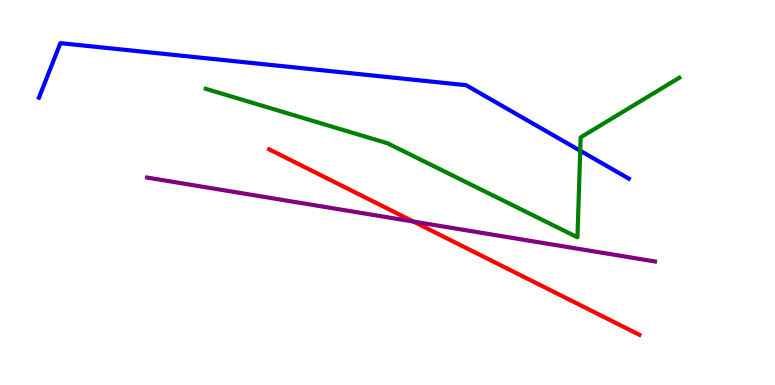[{'lines': ['blue', 'red'], 'intersections': []}, {'lines': ['green', 'red'], 'intersections': []}, {'lines': ['purple', 'red'], 'intersections': [{'x': 5.33, 'y': 4.25}]}, {'lines': ['blue', 'green'], 'intersections': [{'x': 7.49, 'y': 6.09}]}, {'lines': ['blue', 'purple'], 'intersections': []}, {'lines': ['green', 'purple'], 'intersections': []}]